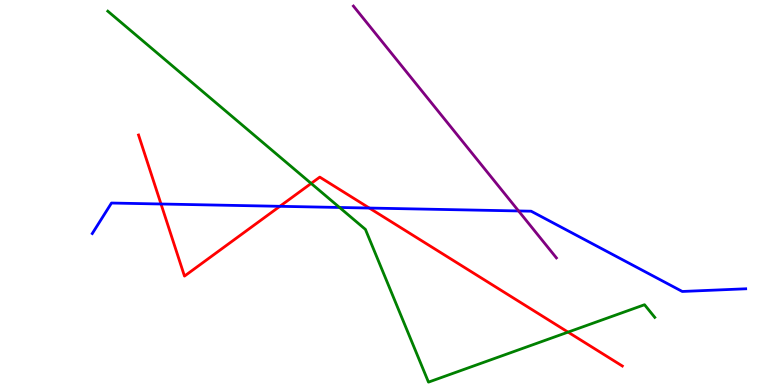[{'lines': ['blue', 'red'], 'intersections': [{'x': 2.08, 'y': 4.7}, {'x': 3.61, 'y': 4.64}, {'x': 4.77, 'y': 4.6}]}, {'lines': ['green', 'red'], 'intersections': [{'x': 4.01, 'y': 5.24}, {'x': 7.33, 'y': 1.37}]}, {'lines': ['purple', 'red'], 'intersections': []}, {'lines': ['blue', 'green'], 'intersections': [{'x': 4.38, 'y': 4.61}]}, {'lines': ['blue', 'purple'], 'intersections': [{'x': 6.69, 'y': 4.52}]}, {'lines': ['green', 'purple'], 'intersections': []}]